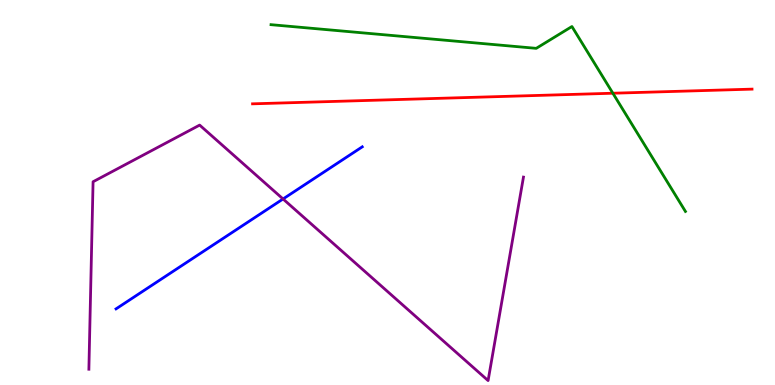[{'lines': ['blue', 'red'], 'intersections': []}, {'lines': ['green', 'red'], 'intersections': [{'x': 7.91, 'y': 7.58}]}, {'lines': ['purple', 'red'], 'intersections': []}, {'lines': ['blue', 'green'], 'intersections': []}, {'lines': ['blue', 'purple'], 'intersections': [{'x': 3.65, 'y': 4.83}]}, {'lines': ['green', 'purple'], 'intersections': []}]